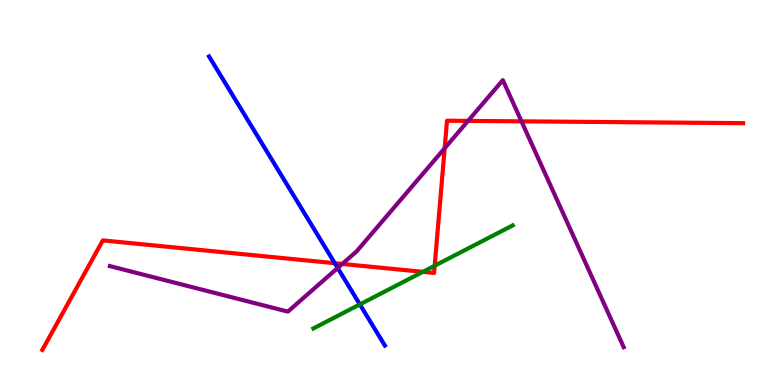[{'lines': ['blue', 'red'], 'intersections': [{'x': 4.32, 'y': 3.16}]}, {'lines': ['green', 'red'], 'intersections': [{'x': 5.46, 'y': 2.94}, {'x': 5.61, 'y': 3.1}]}, {'lines': ['purple', 'red'], 'intersections': [{'x': 4.42, 'y': 3.14}, {'x': 5.74, 'y': 6.15}, {'x': 6.04, 'y': 6.86}, {'x': 6.73, 'y': 6.85}]}, {'lines': ['blue', 'green'], 'intersections': [{'x': 4.64, 'y': 2.09}]}, {'lines': ['blue', 'purple'], 'intersections': [{'x': 4.36, 'y': 3.04}]}, {'lines': ['green', 'purple'], 'intersections': []}]